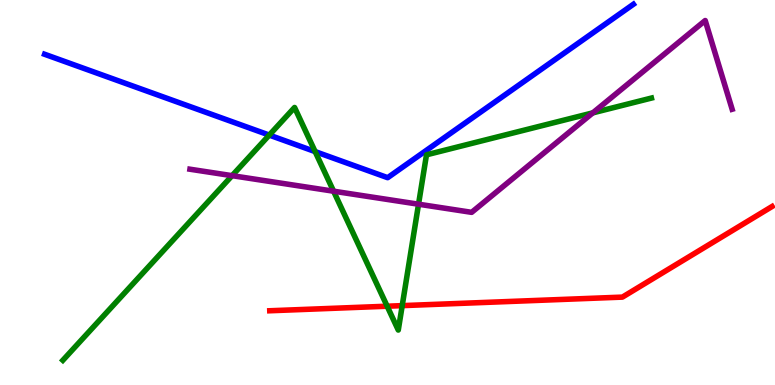[{'lines': ['blue', 'red'], 'intersections': []}, {'lines': ['green', 'red'], 'intersections': [{'x': 5.0, 'y': 2.05}, {'x': 5.19, 'y': 2.06}]}, {'lines': ['purple', 'red'], 'intersections': []}, {'lines': ['blue', 'green'], 'intersections': [{'x': 3.47, 'y': 6.49}, {'x': 4.07, 'y': 6.06}]}, {'lines': ['blue', 'purple'], 'intersections': []}, {'lines': ['green', 'purple'], 'intersections': [{'x': 2.99, 'y': 5.44}, {'x': 4.3, 'y': 5.03}, {'x': 5.4, 'y': 4.7}, {'x': 7.65, 'y': 7.07}]}]